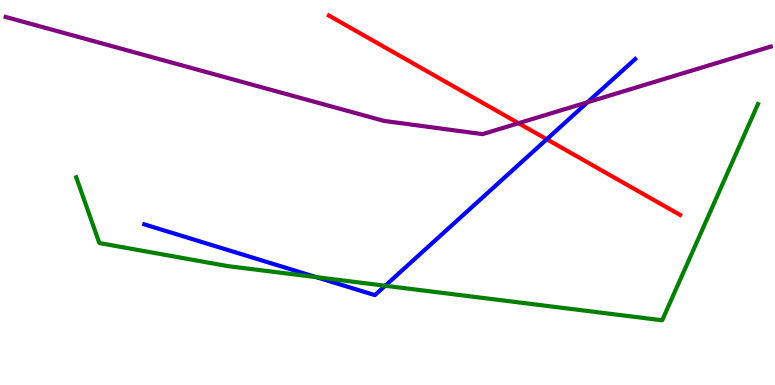[{'lines': ['blue', 'red'], 'intersections': [{'x': 7.06, 'y': 6.38}]}, {'lines': ['green', 'red'], 'intersections': []}, {'lines': ['purple', 'red'], 'intersections': [{'x': 6.69, 'y': 6.8}]}, {'lines': ['blue', 'green'], 'intersections': [{'x': 4.08, 'y': 2.8}, {'x': 4.97, 'y': 2.58}]}, {'lines': ['blue', 'purple'], 'intersections': [{'x': 7.58, 'y': 7.34}]}, {'lines': ['green', 'purple'], 'intersections': []}]